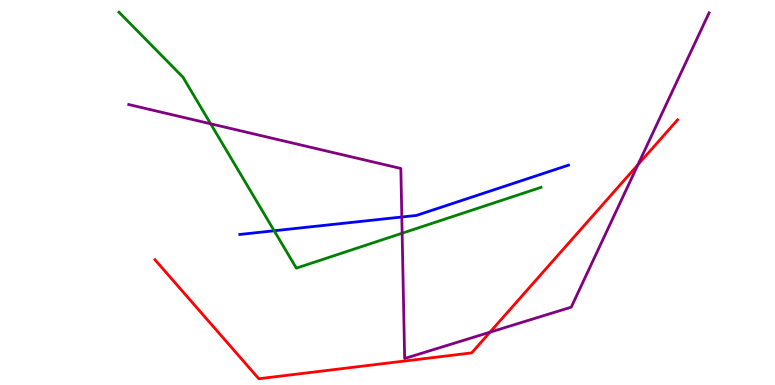[{'lines': ['blue', 'red'], 'intersections': []}, {'lines': ['green', 'red'], 'intersections': []}, {'lines': ['purple', 'red'], 'intersections': [{'x': 6.32, 'y': 1.37}, {'x': 8.23, 'y': 5.72}]}, {'lines': ['blue', 'green'], 'intersections': [{'x': 3.54, 'y': 4.01}]}, {'lines': ['blue', 'purple'], 'intersections': [{'x': 5.18, 'y': 4.36}]}, {'lines': ['green', 'purple'], 'intersections': [{'x': 2.72, 'y': 6.78}, {'x': 5.19, 'y': 3.94}]}]